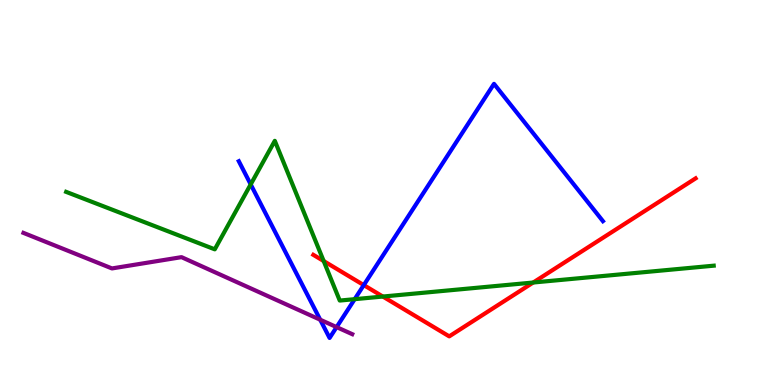[{'lines': ['blue', 'red'], 'intersections': [{'x': 4.69, 'y': 2.59}]}, {'lines': ['green', 'red'], 'intersections': [{'x': 4.18, 'y': 3.22}, {'x': 4.94, 'y': 2.3}, {'x': 6.88, 'y': 2.66}]}, {'lines': ['purple', 'red'], 'intersections': []}, {'lines': ['blue', 'green'], 'intersections': [{'x': 3.23, 'y': 5.21}, {'x': 4.58, 'y': 2.23}]}, {'lines': ['blue', 'purple'], 'intersections': [{'x': 4.13, 'y': 1.7}, {'x': 4.34, 'y': 1.5}]}, {'lines': ['green', 'purple'], 'intersections': []}]